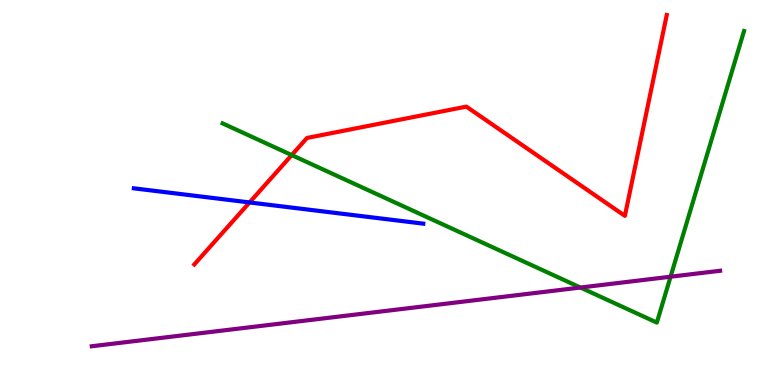[{'lines': ['blue', 'red'], 'intersections': [{'x': 3.22, 'y': 4.74}]}, {'lines': ['green', 'red'], 'intersections': [{'x': 3.76, 'y': 5.97}]}, {'lines': ['purple', 'red'], 'intersections': []}, {'lines': ['blue', 'green'], 'intersections': []}, {'lines': ['blue', 'purple'], 'intersections': []}, {'lines': ['green', 'purple'], 'intersections': [{'x': 7.49, 'y': 2.53}, {'x': 8.65, 'y': 2.81}]}]